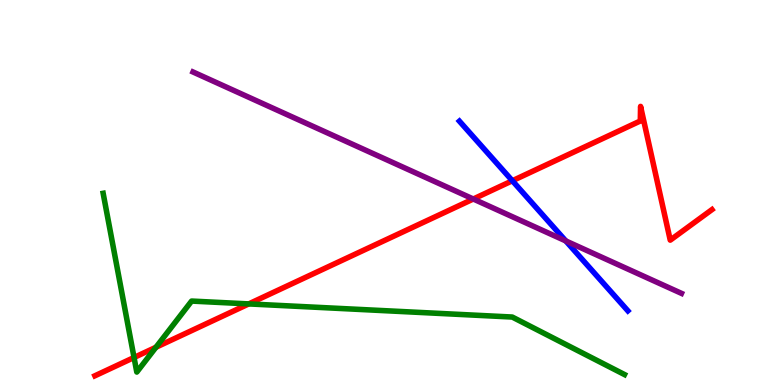[{'lines': ['blue', 'red'], 'intersections': [{'x': 6.61, 'y': 5.3}]}, {'lines': ['green', 'red'], 'intersections': [{'x': 1.73, 'y': 0.714}, {'x': 2.01, 'y': 0.98}, {'x': 3.21, 'y': 2.11}]}, {'lines': ['purple', 'red'], 'intersections': [{'x': 6.11, 'y': 4.83}]}, {'lines': ['blue', 'green'], 'intersections': []}, {'lines': ['blue', 'purple'], 'intersections': [{'x': 7.3, 'y': 3.74}]}, {'lines': ['green', 'purple'], 'intersections': []}]